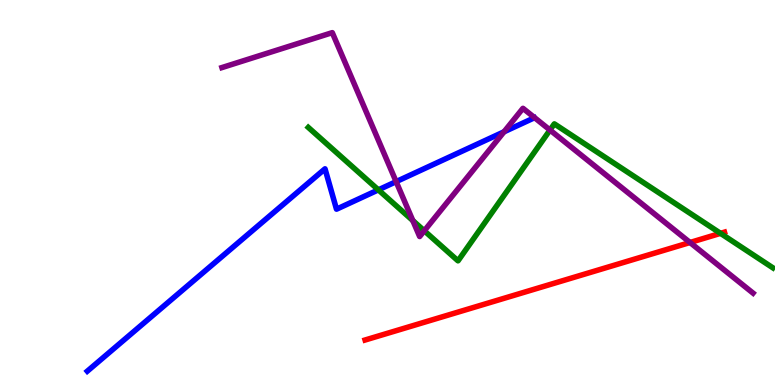[{'lines': ['blue', 'red'], 'intersections': []}, {'lines': ['green', 'red'], 'intersections': [{'x': 9.3, 'y': 3.94}]}, {'lines': ['purple', 'red'], 'intersections': [{'x': 8.9, 'y': 3.7}]}, {'lines': ['blue', 'green'], 'intersections': [{'x': 4.88, 'y': 5.07}]}, {'lines': ['blue', 'purple'], 'intersections': [{'x': 5.11, 'y': 5.28}, {'x': 6.5, 'y': 6.58}]}, {'lines': ['green', 'purple'], 'intersections': [{'x': 5.33, 'y': 4.27}, {'x': 5.47, 'y': 4.01}, {'x': 7.1, 'y': 6.62}]}]